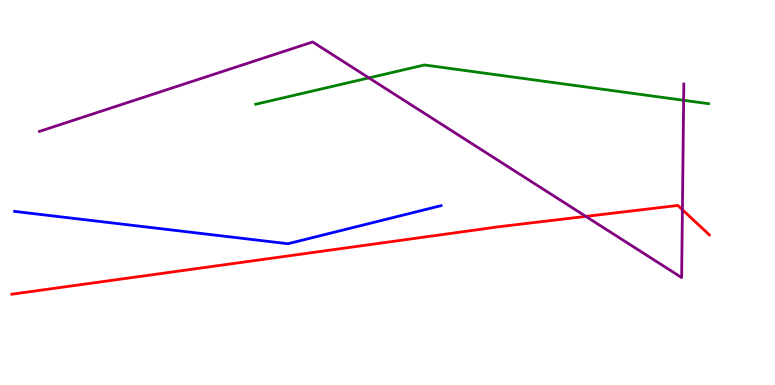[{'lines': ['blue', 'red'], 'intersections': []}, {'lines': ['green', 'red'], 'intersections': []}, {'lines': ['purple', 'red'], 'intersections': [{'x': 7.56, 'y': 4.38}, {'x': 8.81, 'y': 4.55}]}, {'lines': ['blue', 'green'], 'intersections': []}, {'lines': ['blue', 'purple'], 'intersections': []}, {'lines': ['green', 'purple'], 'intersections': [{'x': 4.76, 'y': 7.98}, {'x': 8.82, 'y': 7.39}]}]